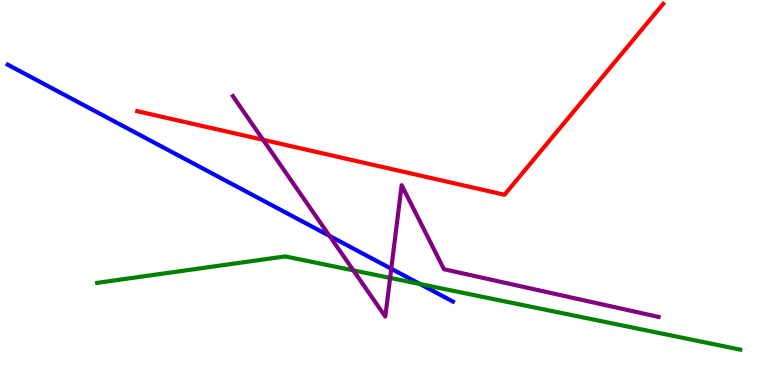[{'lines': ['blue', 'red'], 'intersections': []}, {'lines': ['green', 'red'], 'intersections': []}, {'lines': ['purple', 'red'], 'intersections': [{'x': 3.39, 'y': 6.37}]}, {'lines': ['blue', 'green'], 'intersections': [{'x': 5.42, 'y': 2.62}]}, {'lines': ['blue', 'purple'], 'intersections': [{'x': 4.25, 'y': 3.87}, {'x': 5.05, 'y': 3.02}]}, {'lines': ['green', 'purple'], 'intersections': [{'x': 4.56, 'y': 2.98}, {'x': 5.03, 'y': 2.78}]}]